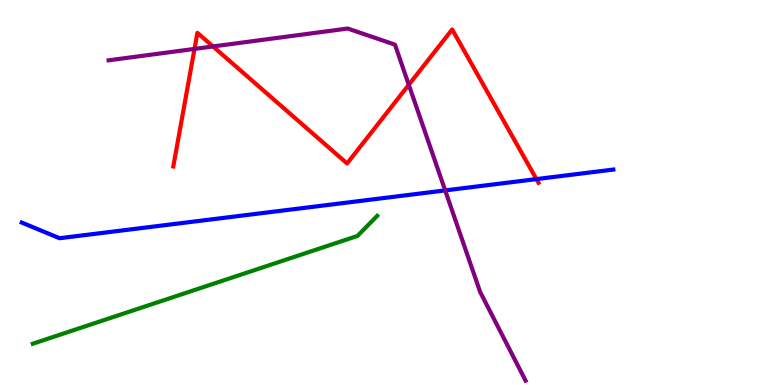[{'lines': ['blue', 'red'], 'intersections': [{'x': 6.92, 'y': 5.35}]}, {'lines': ['green', 'red'], 'intersections': []}, {'lines': ['purple', 'red'], 'intersections': [{'x': 2.51, 'y': 8.73}, {'x': 2.75, 'y': 8.79}, {'x': 5.27, 'y': 7.8}]}, {'lines': ['blue', 'green'], 'intersections': []}, {'lines': ['blue', 'purple'], 'intersections': [{'x': 5.74, 'y': 5.05}]}, {'lines': ['green', 'purple'], 'intersections': []}]